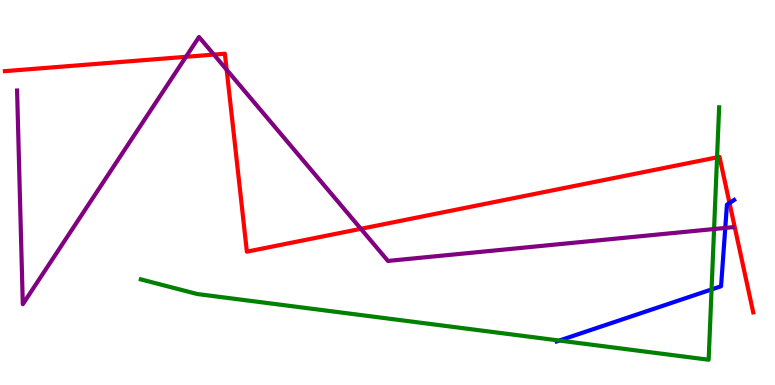[{'lines': ['blue', 'red'], 'intersections': [{'x': 9.41, 'y': 4.73}]}, {'lines': ['green', 'red'], 'intersections': [{'x': 9.25, 'y': 5.91}]}, {'lines': ['purple', 'red'], 'intersections': [{'x': 2.4, 'y': 8.52}, {'x': 2.76, 'y': 8.58}, {'x': 2.92, 'y': 8.19}, {'x': 4.66, 'y': 4.06}]}, {'lines': ['blue', 'green'], 'intersections': [{'x': 7.22, 'y': 1.15}, {'x': 9.18, 'y': 2.48}]}, {'lines': ['blue', 'purple'], 'intersections': [{'x': 9.36, 'y': 4.08}]}, {'lines': ['green', 'purple'], 'intersections': [{'x': 9.21, 'y': 4.05}]}]